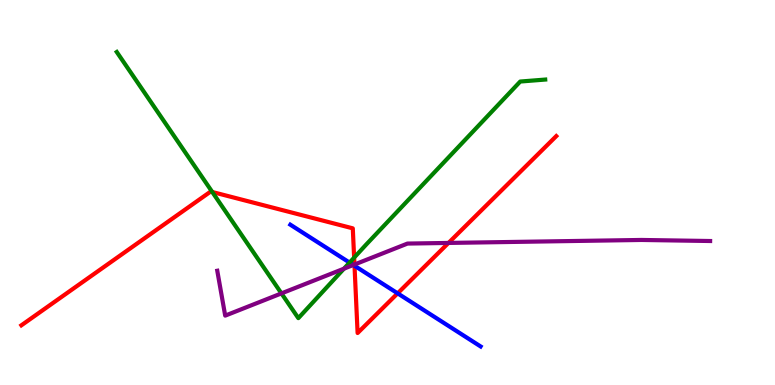[{'lines': ['blue', 'red'], 'intersections': [{'x': 4.57, 'y': 3.1}, {'x': 5.13, 'y': 2.38}]}, {'lines': ['green', 'red'], 'intersections': [{'x': 2.74, 'y': 5.01}, {'x': 4.57, 'y': 3.31}]}, {'lines': ['purple', 'red'], 'intersections': [{'x': 4.57, 'y': 3.13}, {'x': 5.79, 'y': 3.69}]}, {'lines': ['blue', 'green'], 'intersections': [{'x': 4.51, 'y': 3.18}]}, {'lines': ['blue', 'purple'], 'intersections': [{'x': 4.56, 'y': 3.12}]}, {'lines': ['green', 'purple'], 'intersections': [{'x': 3.63, 'y': 2.38}, {'x': 4.44, 'y': 3.02}]}]